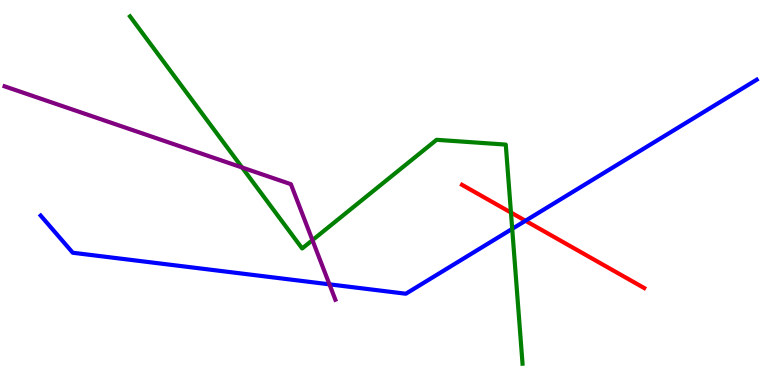[{'lines': ['blue', 'red'], 'intersections': [{'x': 6.78, 'y': 4.27}]}, {'lines': ['green', 'red'], 'intersections': [{'x': 6.59, 'y': 4.48}]}, {'lines': ['purple', 'red'], 'intersections': []}, {'lines': ['blue', 'green'], 'intersections': [{'x': 6.61, 'y': 4.06}]}, {'lines': ['blue', 'purple'], 'intersections': [{'x': 4.25, 'y': 2.61}]}, {'lines': ['green', 'purple'], 'intersections': [{'x': 3.12, 'y': 5.65}, {'x': 4.03, 'y': 3.76}]}]